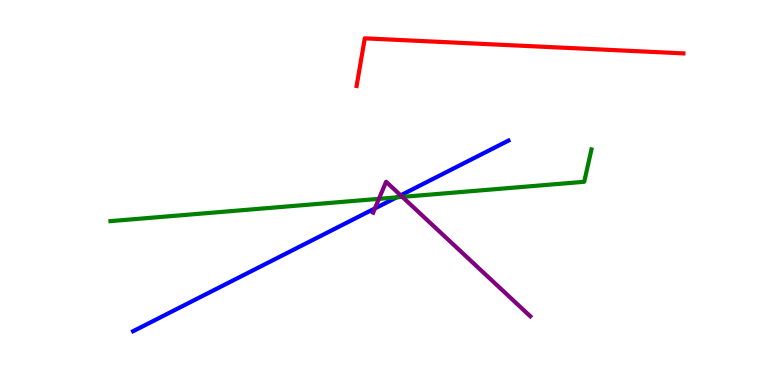[{'lines': ['blue', 'red'], 'intersections': []}, {'lines': ['green', 'red'], 'intersections': []}, {'lines': ['purple', 'red'], 'intersections': []}, {'lines': ['blue', 'green'], 'intersections': [{'x': 5.12, 'y': 4.87}]}, {'lines': ['blue', 'purple'], 'intersections': [{'x': 4.84, 'y': 4.59}, {'x': 5.17, 'y': 4.93}]}, {'lines': ['green', 'purple'], 'intersections': [{'x': 4.89, 'y': 4.84}, {'x': 5.19, 'y': 4.89}]}]